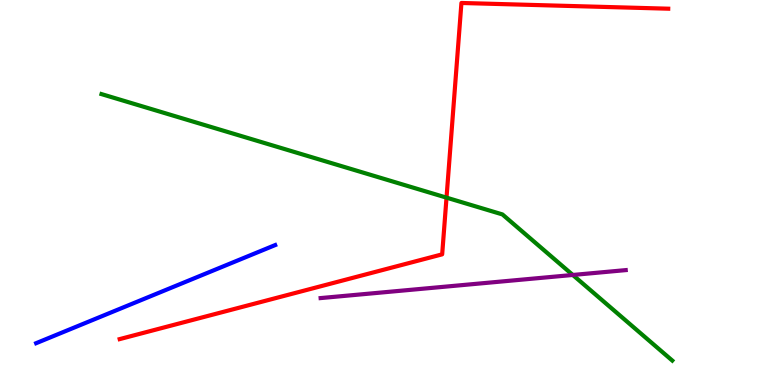[{'lines': ['blue', 'red'], 'intersections': []}, {'lines': ['green', 'red'], 'intersections': [{'x': 5.76, 'y': 4.87}]}, {'lines': ['purple', 'red'], 'intersections': []}, {'lines': ['blue', 'green'], 'intersections': []}, {'lines': ['blue', 'purple'], 'intersections': []}, {'lines': ['green', 'purple'], 'intersections': [{'x': 7.39, 'y': 2.86}]}]